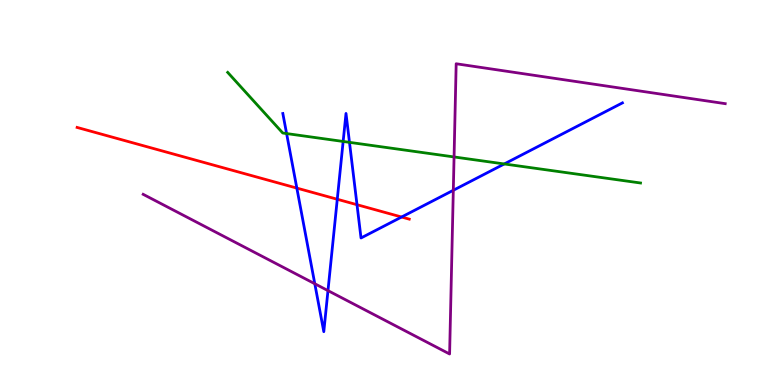[{'lines': ['blue', 'red'], 'intersections': [{'x': 3.83, 'y': 5.11}, {'x': 4.35, 'y': 4.82}, {'x': 4.61, 'y': 4.68}, {'x': 5.18, 'y': 4.36}]}, {'lines': ['green', 'red'], 'intersections': []}, {'lines': ['purple', 'red'], 'intersections': []}, {'lines': ['blue', 'green'], 'intersections': [{'x': 3.7, 'y': 6.53}, {'x': 4.43, 'y': 6.33}, {'x': 4.51, 'y': 6.3}, {'x': 6.51, 'y': 5.74}]}, {'lines': ['blue', 'purple'], 'intersections': [{'x': 4.06, 'y': 2.63}, {'x': 4.23, 'y': 2.45}, {'x': 5.85, 'y': 5.06}]}, {'lines': ['green', 'purple'], 'intersections': [{'x': 5.86, 'y': 5.92}]}]